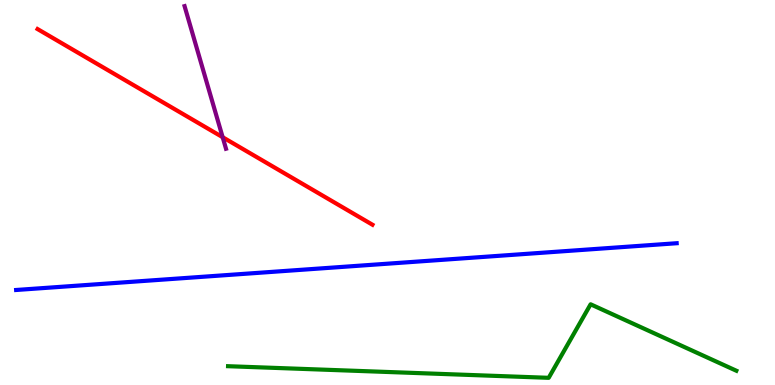[{'lines': ['blue', 'red'], 'intersections': []}, {'lines': ['green', 'red'], 'intersections': []}, {'lines': ['purple', 'red'], 'intersections': [{'x': 2.87, 'y': 6.44}]}, {'lines': ['blue', 'green'], 'intersections': []}, {'lines': ['blue', 'purple'], 'intersections': []}, {'lines': ['green', 'purple'], 'intersections': []}]